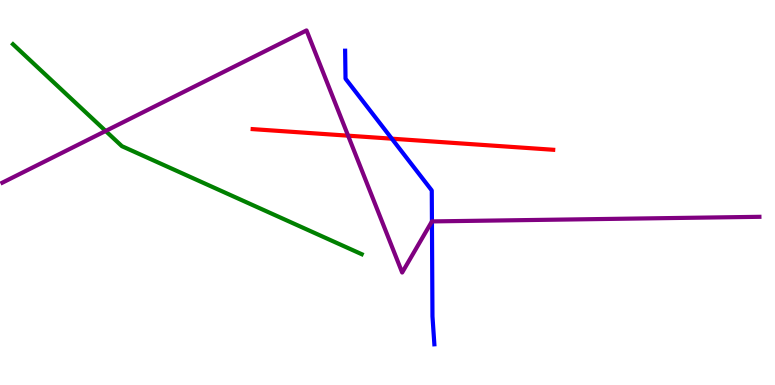[{'lines': ['blue', 'red'], 'intersections': [{'x': 5.06, 'y': 6.4}]}, {'lines': ['green', 'red'], 'intersections': []}, {'lines': ['purple', 'red'], 'intersections': [{'x': 4.49, 'y': 6.48}]}, {'lines': ['blue', 'green'], 'intersections': []}, {'lines': ['blue', 'purple'], 'intersections': [{'x': 5.57, 'y': 4.25}]}, {'lines': ['green', 'purple'], 'intersections': [{'x': 1.36, 'y': 6.6}]}]